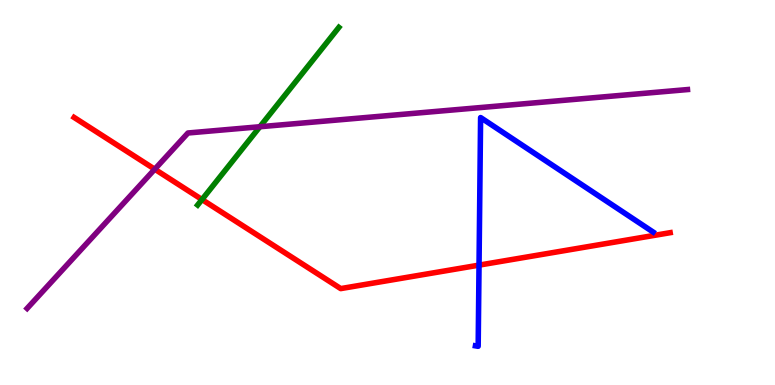[{'lines': ['blue', 'red'], 'intersections': [{'x': 6.18, 'y': 3.11}]}, {'lines': ['green', 'red'], 'intersections': [{'x': 2.61, 'y': 4.82}]}, {'lines': ['purple', 'red'], 'intersections': [{'x': 2.0, 'y': 5.6}]}, {'lines': ['blue', 'green'], 'intersections': []}, {'lines': ['blue', 'purple'], 'intersections': []}, {'lines': ['green', 'purple'], 'intersections': [{'x': 3.35, 'y': 6.71}]}]